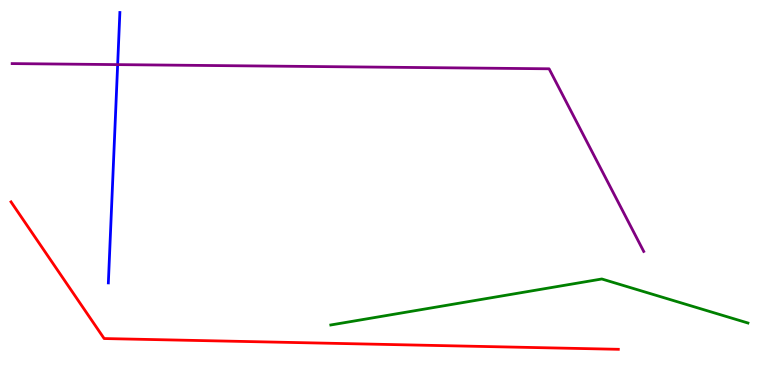[{'lines': ['blue', 'red'], 'intersections': []}, {'lines': ['green', 'red'], 'intersections': []}, {'lines': ['purple', 'red'], 'intersections': []}, {'lines': ['blue', 'green'], 'intersections': []}, {'lines': ['blue', 'purple'], 'intersections': [{'x': 1.52, 'y': 8.32}]}, {'lines': ['green', 'purple'], 'intersections': []}]